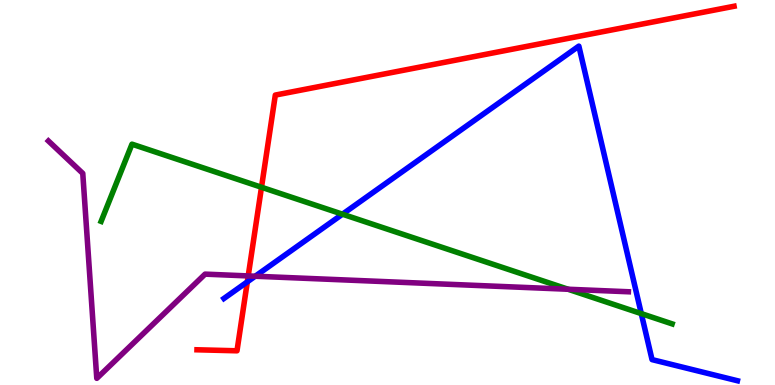[{'lines': ['blue', 'red'], 'intersections': [{'x': 3.19, 'y': 2.68}]}, {'lines': ['green', 'red'], 'intersections': [{'x': 3.37, 'y': 5.14}]}, {'lines': ['purple', 'red'], 'intersections': [{'x': 3.2, 'y': 2.83}]}, {'lines': ['blue', 'green'], 'intersections': [{'x': 4.42, 'y': 4.44}, {'x': 8.27, 'y': 1.85}]}, {'lines': ['blue', 'purple'], 'intersections': [{'x': 3.29, 'y': 2.83}]}, {'lines': ['green', 'purple'], 'intersections': [{'x': 7.33, 'y': 2.49}]}]